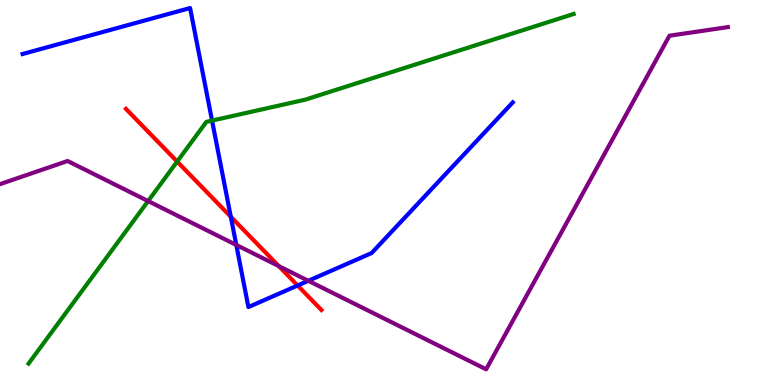[{'lines': ['blue', 'red'], 'intersections': [{'x': 2.98, 'y': 4.37}, {'x': 3.84, 'y': 2.58}]}, {'lines': ['green', 'red'], 'intersections': [{'x': 2.29, 'y': 5.8}]}, {'lines': ['purple', 'red'], 'intersections': [{'x': 3.6, 'y': 3.09}]}, {'lines': ['blue', 'green'], 'intersections': [{'x': 2.74, 'y': 6.87}]}, {'lines': ['blue', 'purple'], 'intersections': [{'x': 3.05, 'y': 3.64}, {'x': 3.98, 'y': 2.71}]}, {'lines': ['green', 'purple'], 'intersections': [{'x': 1.91, 'y': 4.78}]}]